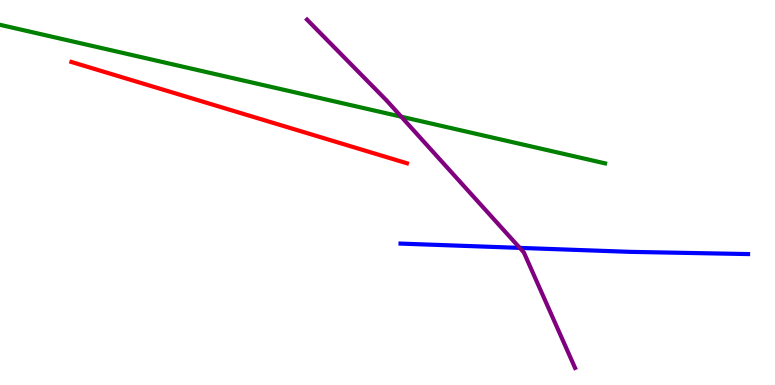[{'lines': ['blue', 'red'], 'intersections': []}, {'lines': ['green', 'red'], 'intersections': []}, {'lines': ['purple', 'red'], 'intersections': []}, {'lines': ['blue', 'green'], 'intersections': []}, {'lines': ['blue', 'purple'], 'intersections': [{'x': 6.71, 'y': 3.56}]}, {'lines': ['green', 'purple'], 'intersections': [{'x': 5.18, 'y': 6.97}]}]